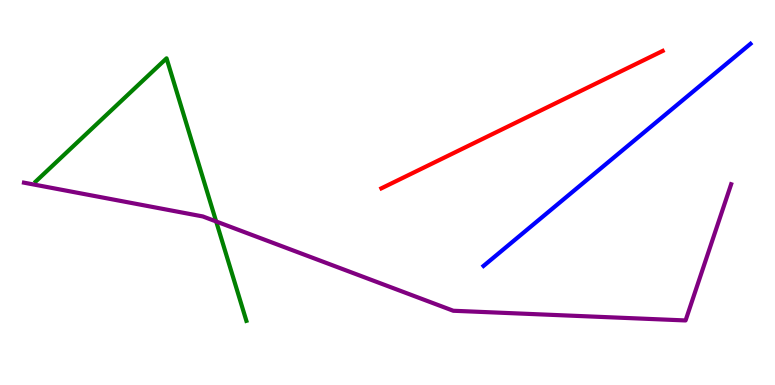[{'lines': ['blue', 'red'], 'intersections': []}, {'lines': ['green', 'red'], 'intersections': []}, {'lines': ['purple', 'red'], 'intersections': []}, {'lines': ['blue', 'green'], 'intersections': []}, {'lines': ['blue', 'purple'], 'intersections': []}, {'lines': ['green', 'purple'], 'intersections': [{'x': 2.79, 'y': 4.25}]}]